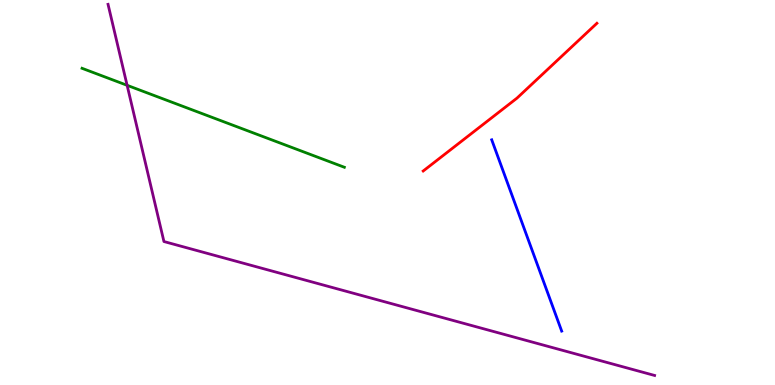[{'lines': ['blue', 'red'], 'intersections': []}, {'lines': ['green', 'red'], 'intersections': []}, {'lines': ['purple', 'red'], 'intersections': []}, {'lines': ['blue', 'green'], 'intersections': []}, {'lines': ['blue', 'purple'], 'intersections': []}, {'lines': ['green', 'purple'], 'intersections': [{'x': 1.64, 'y': 7.78}]}]